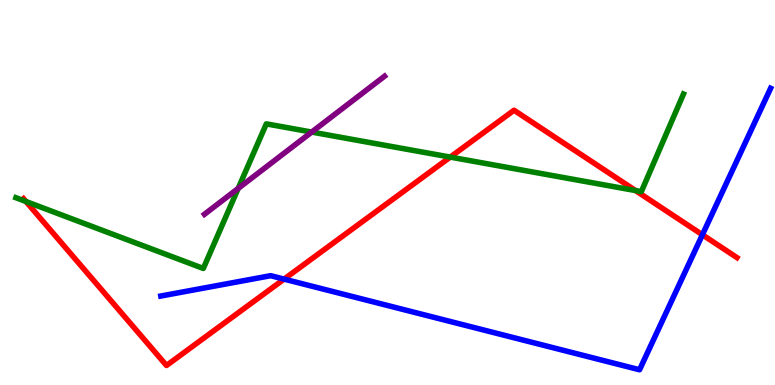[{'lines': ['blue', 'red'], 'intersections': [{'x': 3.67, 'y': 2.75}, {'x': 9.06, 'y': 3.9}]}, {'lines': ['green', 'red'], 'intersections': [{'x': 0.335, 'y': 4.77}, {'x': 5.81, 'y': 5.92}, {'x': 8.2, 'y': 5.05}]}, {'lines': ['purple', 'red'], 'intersections': []}, {'lines': ['blue', 'green'], 'intersections': []}, {'lines': ['blue', 'purple'], 'intersections': []}, {'lines': ['green', 'purple'], 'intersections': [{'x': 3.07, 'y': 5.11}, {'x': 4.02, 'y': 6.57}]}]